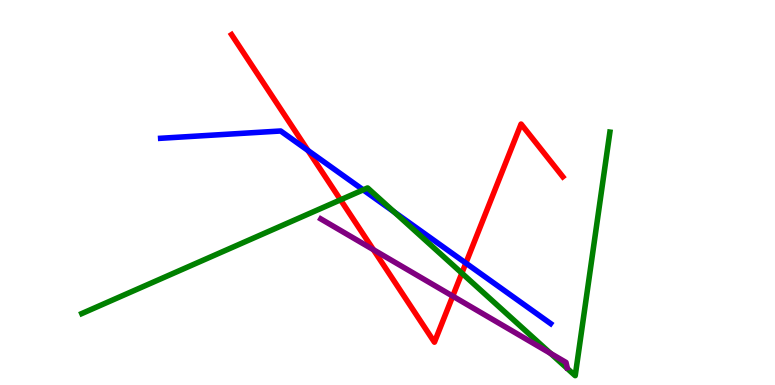[{'lines': ['blue', 'red'], 'intersections': [{'x': 3.97, 'y': 6.09}, {'x': 6.01, 'y': 3.17}]}, {'lines': ['green', 'red'], 'intersections': [{'x': 4.39, 'y': 4.81}, {'x': 5.96, 'y': 2.9}]}, {'lines': ['purple', 'red'], 'intersections': [{'x': 4.82, 'y': 3.51}, {'x': 5.84, 'y': 2.31}]}, {'lines': ['blue', 'green'], 'intersections': [{'x': 4.69, 'y': 5.07}, {'x': 5.09, 'y': 4.49}]}, {'lines': ['blue', 'purple'], 'intersections': []}, {'lines': ['green', 'purple'], 'intersections': [{'x': 7.1, 'y': 0.822}]}]